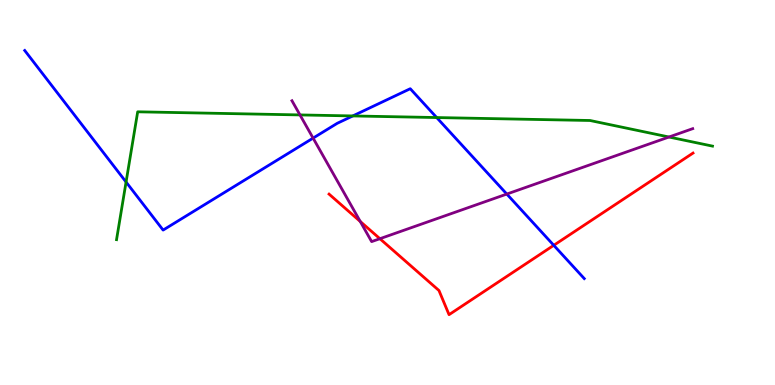[{'lines': ['blue', 'red'], 'intersections': [{'x': 7.15, 'y': 3.63}]}, {'lines': ['green', 'red'], 'intersections': []}, {'lines': ['purple', 'red'], 'intersections': [{'x': 4.65, 'y': 4.25}, {'x': 4.9, 'y': 3.8}]}, {'lines': ['blue', 'green'], 'intersections': [{'x': 1.63, 'y': 5.27}, {'x': 4.55, 'y': 6.99}, {'x': 5.63, 'y': 6.95}]}, {'lines': ['blue', 'purple'], 'intersections': [{'x': 4.04, 'y': 6.41}, {'x': 6.54, 'y': 4.96}]}, {'lines': ['green', 'purple'], 'intersections': [{'x': 3.87, 'y': 7.01}, {'x': 8.63, 'y': 6.44}]}]